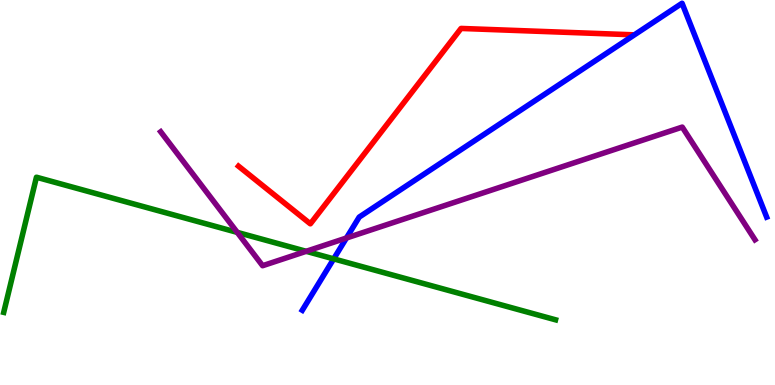[{'lines': ['blue', 'red'], 'intersections': []}, {'lines': ['green', 'red'], 'intersections': []}, {'lines': ['purple', 'red'], 'intersections': []}, {'lines': ['blue', 'green'], 'intersections': [{'x': 4.31, 'y': 3.28}]}, {'lines': ['blue', 'purple'], 'intersections': [{'x': 4.47, 'y': 3.82}]}, {'lines': ['green', 'purple'], 'intersections': [{'x': 3.06, 'y': 3.96}, {'x': 3.95, 'y': 3.47}]}]